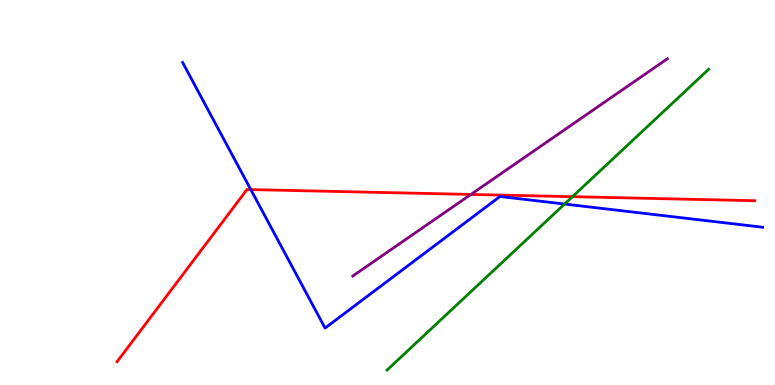[{'lines': ['blue', 'red'], 'intersections': [{'x': 3.24, 'y': 5.08}]}, {'lines': ['green', 'red'], 'intersections': [{'x': 7.39, 'y': 4.89}]}, {'lines': ['purple', 'red'], 'intersections': [{'x': 6.08, 'y': 4.95}]}, {'lines': ['blue', 'green'], 'intersections': [{'x': 7.29, 'y': 4.7}]}, {'lines': ['blue', 'purple'], 'intersections': []}, {'lines': ['green', 'purple'], 'intersections': []}]